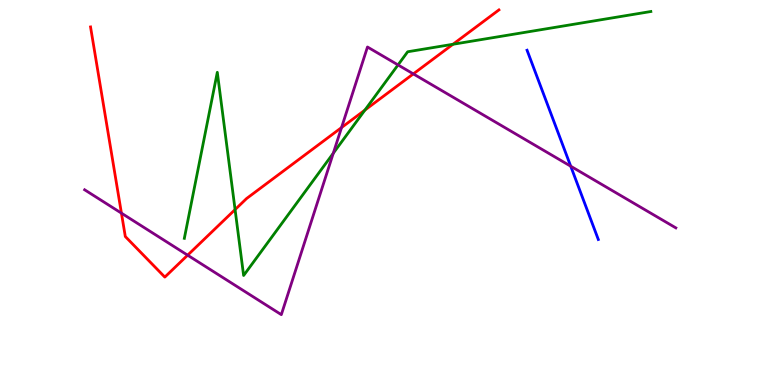[{'lines': ['blue', 'red'], 'intersections': []}, {'lines': ['green', 'red'], 'intersections': [{'x': 3.03, 'y': 4.56}, {'x': 4.71, 'y': 7.14}, {'x': 5.84, 'y': 8.85}]}, {'lines': ['purple', 'red'], 'intersections': [{'x': 1.57, 'y': 4.46}, {'x': 2.42, 'y': 3.37}, {'x': 4.41, 'y': 6.69}, {'x': 5.33, 'y': 8.08}]}, {'lines': ['blue', 'green'], 'intersections': []}, {'lines': ['blue', 'purple'], 'intersections': [{'x': 7.36, 'y': 5.68}]}, {'lines': ['green', 'purple'], 'intersections': [{'x': 4.3, 'y': 6.02}, {'x': 5.14, 'y': 8.31}]}]